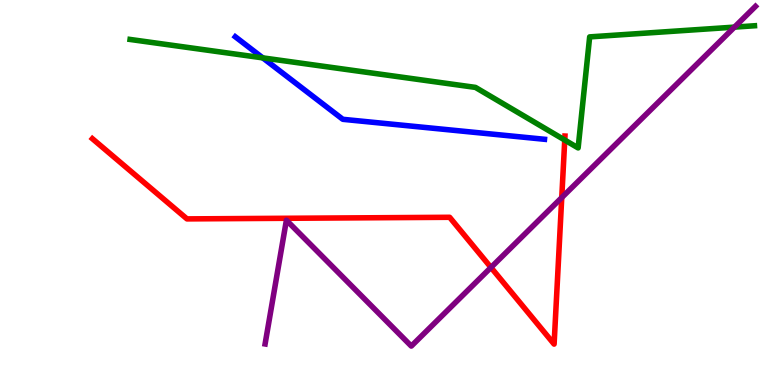[{'lines': ['blue', 'red'], 'intersections': []}, {'lines': ['green', 'red'], 'intersections': [{'x': 7.29, 'y': 6.36}]}, {'lines': ['purple', 'red'], 'intersections': [{'x': 6.34, 'y': 3.05}, {'x': 7.25, 'y': 4.87}]}, {'lines': ['blue', 'green'], 'intersections': [{'x': 3.39, 'y': 8.5}]}, {'lines': ['blue', 'purple'], 'intersections': []}, {'lines': ['green', 'purple'], 'intersections': [{'x': 9.48, 'y': 9.3}]}]